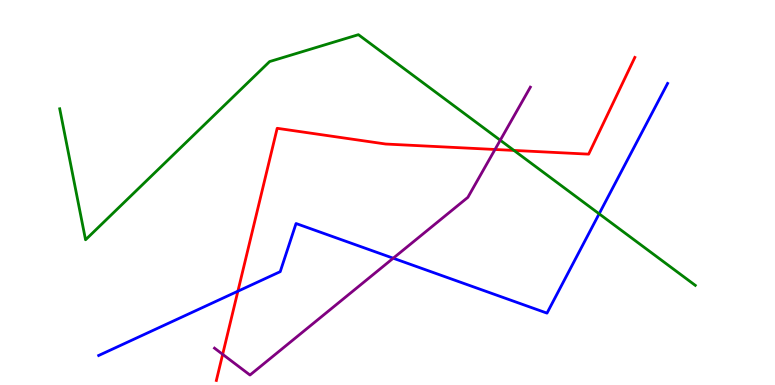[{'lines': ['blue', 'red'], 'intersections': [{'x': 3.07, 'y': 2.44}]}, {'lines': ['green', 'red'], 'intersections': [{'x': 6.63, 'y': 6.09}]}, {'lines': ['purple', 'red'], 'intersections': [{'x': 2.87, 'y': 0.797}, {'x': 6.39, 'y': 6.12}]}, {'lines': ['blue', 'green'], 'intersections': [{'x': 7.73, 'y': 4.45}]}, {'lines': ['blue', 'purple'], 'intersections': [{'x': 5.07, 'y': 3.29}]}, {'lines': ['green', 'purple'], 'intersections': [{'x': 6.45, 'y': 6.36}]}]